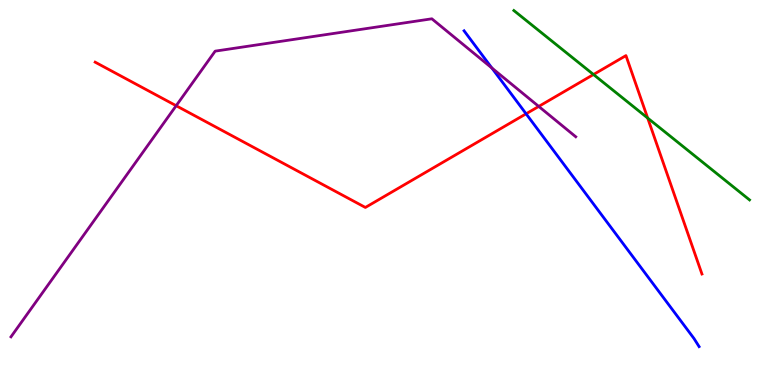[{'lines': ['blue', 'red'], 'intersections': [{'x': 6.79, 'y': 7.04}]}, {'lines': ['green', 'red'], 'intersections': [{'x': 7.66, 'y': 8.06}, {'x': 8.36, 'y': 6.93}]}, {'lines': ['purple', 'red'], 'intersections': [{'x': 2.27, 'y': 7.25}, {'x': 6.95, 'y': 7.24}]}, {'lines': ['blue', 'green'], 'intersections': []}, {'lines': ['blue', 'purple'], 'intersections': [{'x': 6.35, 'y': 8.23}]}, {'lines': ['green', 'purple'], 'intersections': []}]